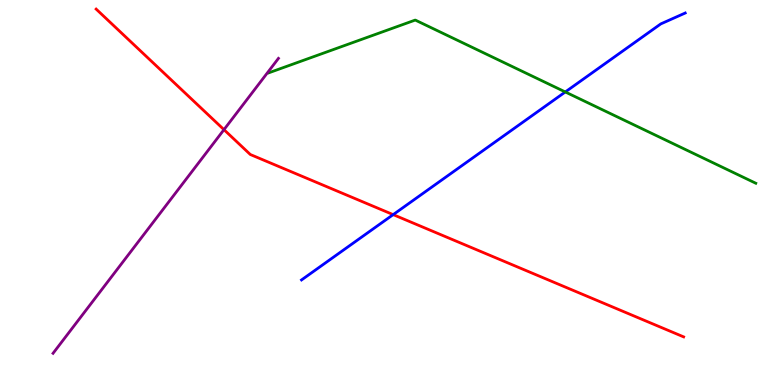[{'lines': ['blue', 'red'], 'intersections': [{'x': 5.07, 'y': 4.43}]}, {'lines': ['green', 'red'], 'intersections': []}, {'lines': ['purple', 'red'], 'intersections': [{'x': 2.89, 'y': 6.63}]}, {'lines': ['blue', 'green'], 'intersections': [{'x': 7.29, 'y': 7.61}]}, {'lines': ['blue', 'purple'], 'intersections': []}, {'lines': ['green', 'purple'], 'intersections': []}]